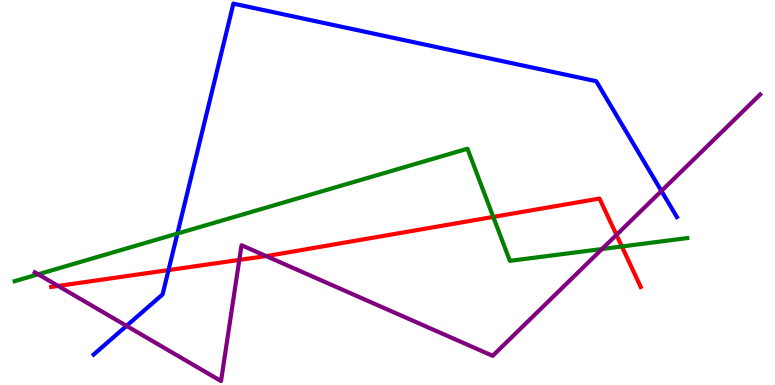[{'lines': ['blue', 'red'], 'intersections': [{'x': 2.17, 'y': 2.98}]}, {'lines': ['green', 'red'], 'intersections': [{'x': 6.36, 'y': 4.37}, {'x': 8.02, 'y': 3.6}]}, {'lines': ['purple', 'red'], 'intersections': [{'x': 0.75, 'y': 2.57}, {'x': 3.09, 'y': 3.25}, {'x': 3.43, 'y': 3.35}, {'x': 7.95, 'y': 3.9}]}, {'lines': ['blue', 'green'], 'intersections': [{'x': 2.29, 'y': 3.93}]}, {'lines': ['blue', 'purple'], 'intersections': [{'x': 1.63, 'y': 1.54}, {'x': 8.53, 'y': 5.04}]}, {'lines': ['green', 'purple'], 'intersections': [{'x': 0.493, 'y': 2.88}, {'x': 7.77, 'y': 3.53}]}]